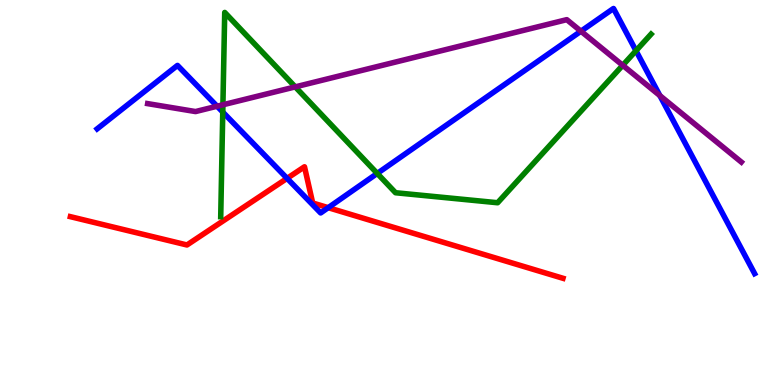[{'lines': ['blue', 'red'], 'intersections': [{'x': 3.7, 'y': 5.37}, {'x': 4.23, 'y': 4.61}]}, {'lines': ['green', 'red'], 'intersections': []}, {'lines': ['purple', 'red'], 'intersections': []}, {'lines': ['blue', 'green'], 'intersections': [{'x': 2.87, 'y': 7.09}, {'x': 4.87, 'y': 5.5}, {'x': 8.21, 'y': 8.68}]}, {'lines': ['blue', 'purple'], 'intersections': [{'x': 2.8, 'y': 7.24}, {'x': 7.5, 'y': 9.19}, {'x': 8.51, 'y': 7.52}]}, {'lines': ['green', 'purple'], 'intersections': [{'x': 2.88, 'y': 7.28}, {'x': 3.81, 'y': 7.74}, {'x': 8.04, 'y': 8.3}]}]